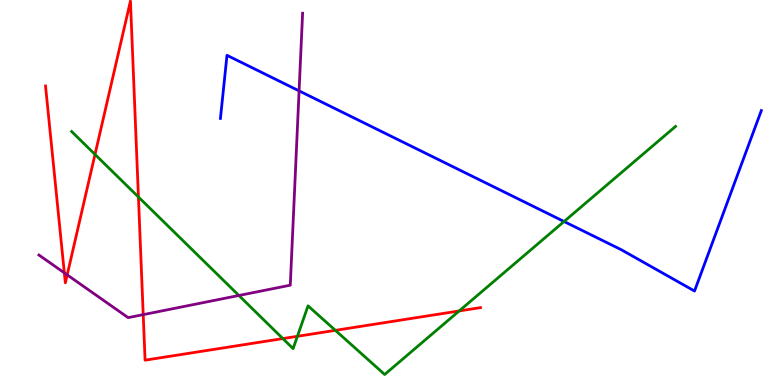[{'lines': ['blue', 'red'], 'intersections': []}, {'lines': ['green', 'red'], 'intersections': [{'x': 1.23, 'y': 5.99}, {'x': 1.79, 'y': 4.88}, {'x': 3.65, 'y': 1.21}, {'x': 3.84, 'y': 1.26}, {'x': 4.33, 'y': 1.42}, {'x': 5.92, 'y': 1.92}]}, {'lines': ['purple', 'red'], 'intersections': [{'x': 0.83, 'y': 2.91}, {'x': 0.867, 'y': 2.86}, {'x': 1.85, 'y': 1.83}]}, {'lines': ['blue', 'green'], 'intersections': [{'x': 7.28, 'y': 4.25}]}, {'lines': ['blue', 'purple'], 'intersections': [{'x': 3.86, 'y': 7.64}]}, {'lines': ['green', 'purple'], 'intersections': [{'x': 3.08, 'y': 2.33}]}]